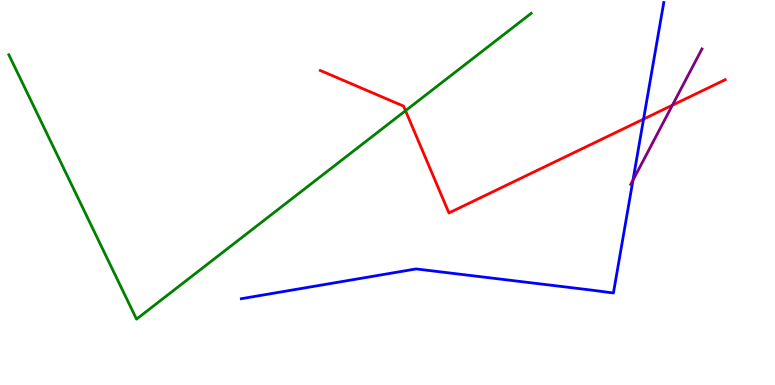[{'lines': ['blue', 'red'], 'intersections': [{'x': 8.3, 'y': 6.91}]}, {'lines': ['green', 'red'], 'intersections': [{'x': 5.23, 'y': 7.12}]}, {'lines': ['purple', 'red'], 'intersections': [{'x': 8.68, 'y': 7.27}]}, {'lines': ['blue', 'green'], 'intersections': []}, {'lines': ['blue', 'purple'], 'intersections': [{'x': 8.17, 'y': 5.32}]}, {'lines': ['green', 'purple'], 'intersections': []}]